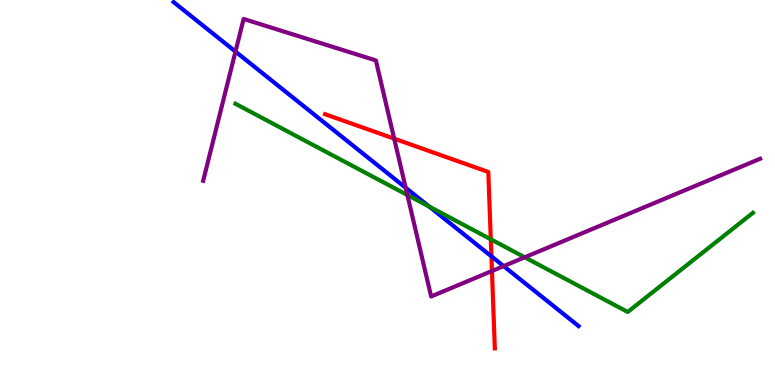[{'lines': ['blue', 'red'], 'intersections': [{'x': 6.34, 'y': 3.34}]}, {'lines': ['green', 'red'], 'intersections': [{'x': 6.33, 'y': 3.78}]}, {'lines': ['purple', 'red'], 'intersections': [{'x': 5.09, 'y': 6.4}, {'x': 6.35, 'y': 2.96}]}, {'lines': ['blue', 'green'], 'intersections': [{'x': 5.54, 'y': 4.63}]}, {'lines': ['blue', 'purple'], 'intersections': [{'x': 3.04, 'y': 8.66}, {'x': 5.23, 'y': 5.12}, {'x': 6.5, 'y': 3.09}]}, {'lines': ['green', 'purple'], 'intersections': [{'x': 5.26, 'y': 4.93}, {'x': 6.77, 'y': 3.32}]}]